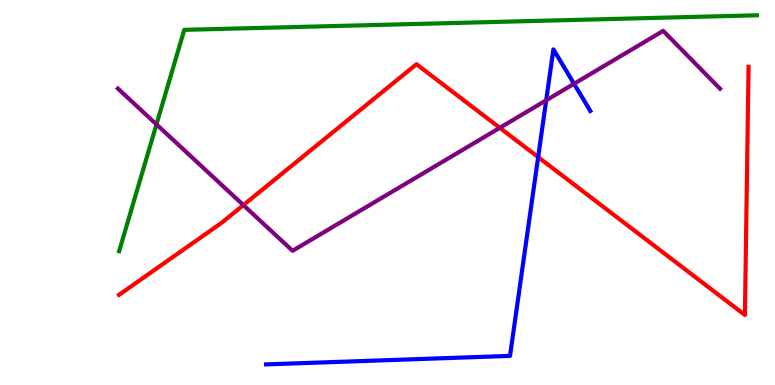[{'lines': ['blue', 'red'], 'intersections': [{'x': 6.94, 'y': 5.92}]}, {'lines': ['green', 'red'], 'intersections': []}, {'lines': ['purple', 'red'], 'intersections': [{'x': 3.14, 'y': 4.67}, {'x': 6.45, 'y': 6.68}]}, {'lines': ['blue', 'green'], 'intersections': []}, {'lines': ['blue', 'purple'], 'intersections': [{'x': 7.05, 'y': 7.39}, {'x': 7.41, 'y': 7.82}]}, {'lines': ['green', 'purple'], 'intersections': [{'x': 2.02, 'y': 6.77}]}]